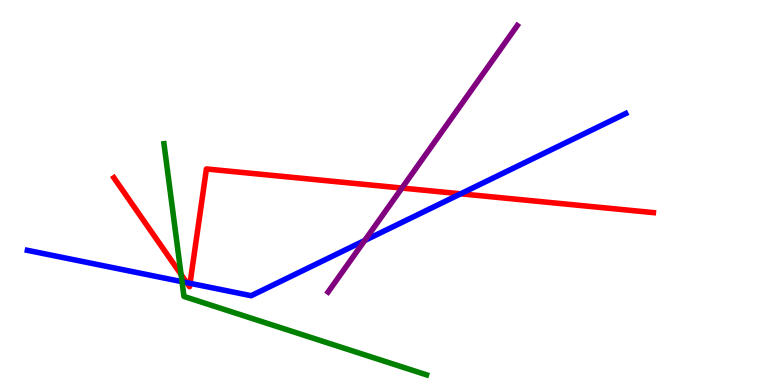[{'lines': ['blue', 'red'], 'intersections': [{'x': 2.41, 'y': 2.66}, {'x': 2.45, 'y': 2.64}, {'x': 5.94, 'y': 4.97}]}, {'lines': ['green', 'red'], 'intersections': [{'x': 2.34, 'y': 2.87}]}, {'lines': ['purple', 'red'], 'intersections': [{'x': 5.19, 'y': 5.12}]}, {'lines': ['blue', 'green'], 'intersections': [{'x': 2.35, 'y': 2.68}]}, {'lines': ['blue', 'purple'], 'intersections': [{'x': 4.71, 'y': 3.75}]}, {'lines': ['green', 'purple'], 'intersections': []}]